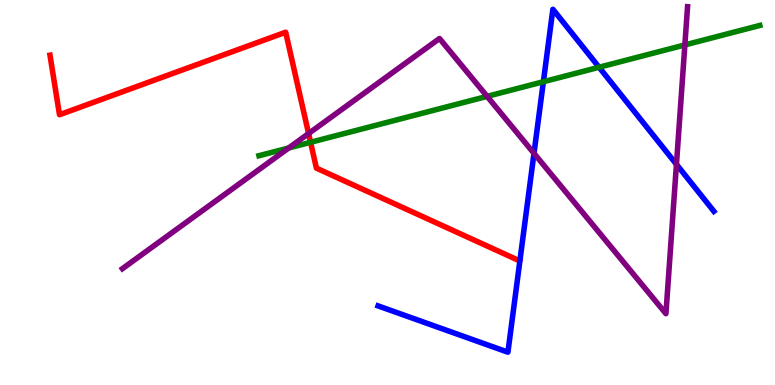[{'lines': ['blue', 'red'], 'intersections': []}, {'lines': ['green', 'red'], 'intersections': [{'x': 4.01, 'y': 6.3}]}, {'lines': ['purple', 'red'], 'intersections': [{'x': 3.98, 'y': 6.53}]}, {'lines': ['blue', 'green'], 'intersections': [{'x': 7.01, 'y': 7.88}, {'x': 7.73, 'y': 8.25}]}, {'lines': ['blue', 'purple'], 'intersections': [{'x': 6.89, 'y': 6.02}, {'x': 8.73, 'y': 5.73}]}, {'lines': ['green', 'purple'], 'intersections': [{'x': 3.72, 'y': 6.16}, {'x': 6.29, 'y': 7.5}, {'x': 8.84, 'y': 8.83}]}]